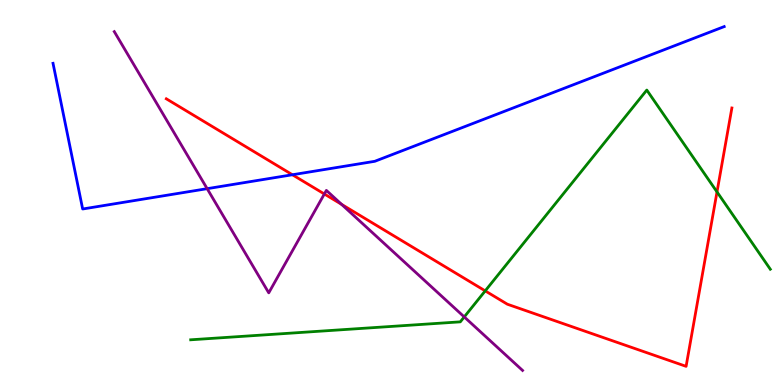[{'lines': ['blue', 'red'], 'intersections': [{'x': 3.77, 'y': 5.46}]}, {'lines': ['green', 'red'], 'intersections': [{'x': 6.26, 'y': 2.44}, {'x': 9.25, 'y': 5.02}]}, {'lines': ['purple', 'red'], 'intersections': [{'x': 4.19, 'y': 4.96}, {'x': 4.41, 'y': 4.69}]}, {'lines': ['blue', 'green'], 'intersections': []}, {'lines': ['blue', 'purple'], 'intersections': [{'x': 2.67, 'y': 5.1}]}, {'lines': ['green', 'purple'], 'intersections': [{'x': 5.99, 'y': 1.77}]}]